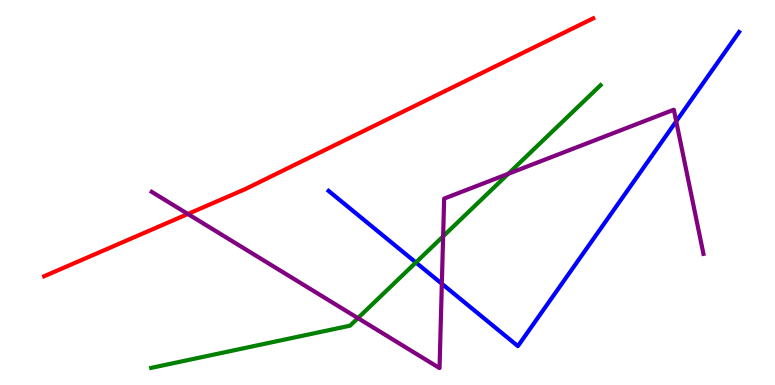[{'lines': ['blue', 'red'], 'intersections': []}, {'lines': ['green', 'red'], 'intersections': []}, {'lines': ['purple', 'red'], 'intersections': [{'x': 2.42, 'y': 4.44}]}, {'lines': ['blue', 'green'], 'intersections': [{'x': 5.37, 'y': 3.18}]}, {'lines': ['blue', 'purple'], 'intersections': [{'x': 5.7, 'y': 2.63}, {'x': 8.73, 'y': 6.85}]}, {'lines': ['green', 'purple'], 'intersections': [{'x': 4.62, 'y': 1.74}, {'x': 5.72, 'y': 3.86}, {'x': 6.56, 'y': 5.49}]}]